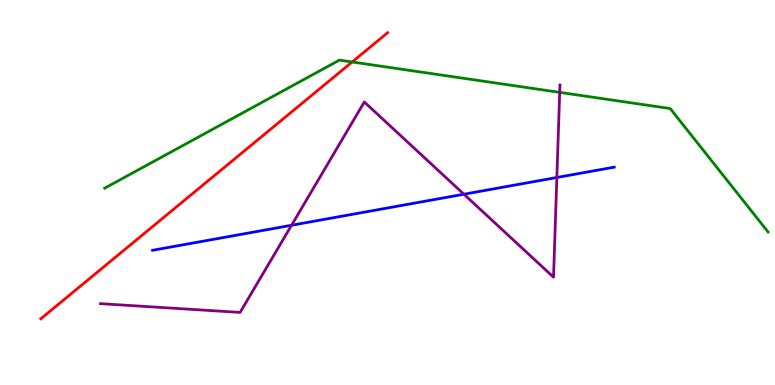[{'lines': ['blue', 'red'], 'intersections': []}, {'lines': ['green', 'red'], 'intersections': [{'x': 4.54, 'y': 8.39}]}, {'lines': ['purple', 'red'], 'intersections': []}, {'lines': ['blue', 'green'], 'intersections': []}, {'lines': ['blue', 'purple'], 'intersections': [{'x': 3.76, 'y': 4.15}, {'x': 5.99, 'y': 4.96}, {'x': 7.19, 'y': 5.39}]}, {'lines': ['green', 'purple'], 'intersections': [{'x': 7.22, 'y': 7.6}]}]